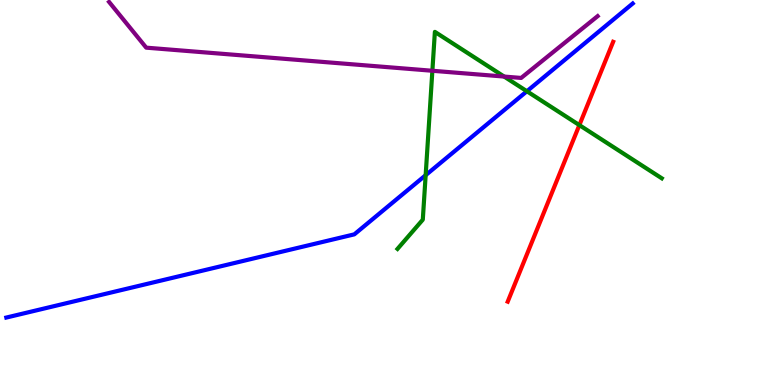[{'lines': ['blue', 'red'], 'intersections': []}, {'lines': ['green', 'red'], 'intersections': [{'x': 7.48, 'y': 6.75}]}, {'lines': ['purple', 'red'], 'intersections': []}, {'lines': ['blue', 'green'], 'intersections': [{'x': 5.49, 'y': 5.45}, {'x': 6.8, 'y': 7.63}]}, {'lines': ['blue', 'purple'], 'intersections': []}, {'lines': ['green', 'purple'], 'intersections': [{'x': 5.58, 'y': 8.16}, {'x': 6.5, 'y': 8.01}]}]